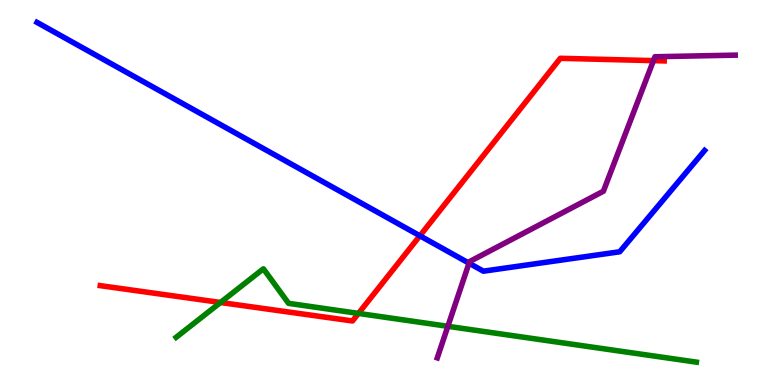[{'lines': ['blue', 'red'], 'intersections': [{'x': 5.42, 'y': 3.88}]}, {'lines': ['green', 'red'], 'intersections': [{'x': 2.85, 'y': 2.14}, {'x': 4.63, 'y': 1.86}]}, {'lines': ['purple', 'red'], 'intersections': [{'x': 8.43, 'y': 8.43}]}, {'lines': ['blue', 'green'], 'intersections': []}, {'lines': ['blue', 'purple'], 'intersections': [{'x': 6.05, 'y': 3.16}]}, {'lines': ['green', 'purple'], 'intersections': [{'x': 5.78, 'y': 1.52}]}]